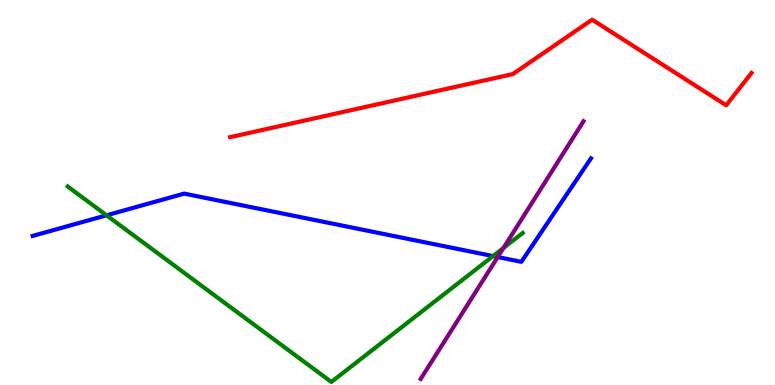[{'lines': ['blue', 'red'], 'intersections': []}, {'lines': ['green', 'red'], 'intersections': []}, {'lines': ['purple', 'red'], 'intersections': []}, {'lines': ['blue', 'green'], 'intersections': [{'x': 1.37, 'y': 4.41}, {'x': 6.36, 'y': 3.35}]}, {'lines': ['blue', 'purple'], 'intersections': [{'x': 6.42, 'y': 3.32}]}, {'lines': ['green', 'purple'], 'intersections': [{'x': 6.5, 'y': 3.56}]}]